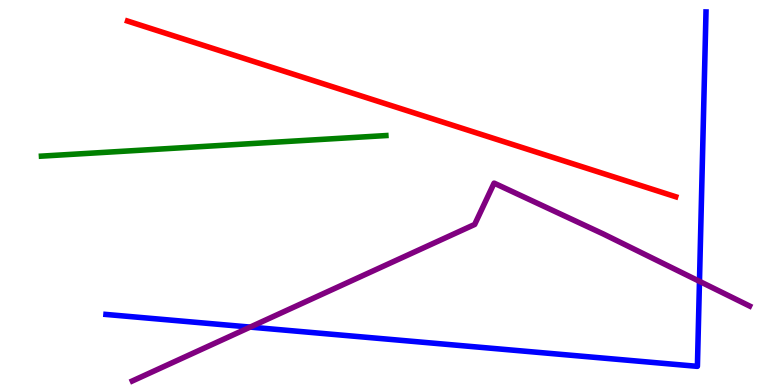[{'lines': ['blue', 'red'], 'intersections': []}, {'lines': ['green', 'red'], 'intersections': []}, {'lines': ['purple', 'red'], 'intersections': []}, {'lines': ['blue', 'green'], 'intersections': []}, {'lines': ['blue', 'purple'], 'intersections': [{'x': 3.23, 'y': 1.5}, {'x': 9.03, 'y': 2.69}]}, {'lines': ['green', 'purple'], 'intersections': []}]